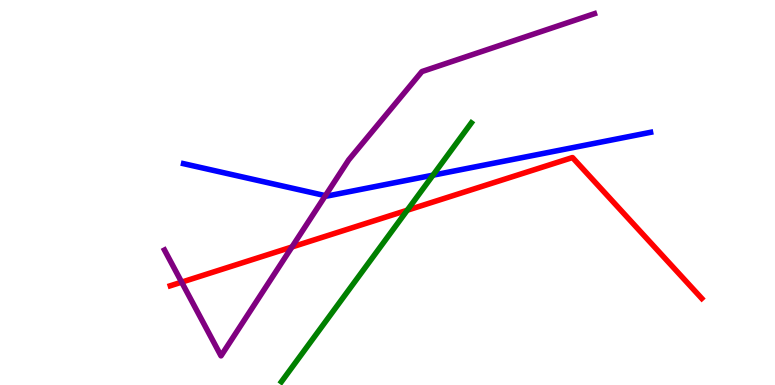[{'lines': ['blue', 'red'], 'intersections': []}, {'lines': ['green', 'red'], 'intersections': [{'x': 5.25, 'y': 4.54}]}, {'lines': ['purple', 'red'], 'intersections': [{'x': 2.34, 'y': 2.67}, {'x': 3.77, 'y': 3.58}]}, {'lines': ['blue', 'green'], 'intersections': [{'x': 5.59, 'y': 5.45}]}, {'lines': ['blue', 'purple'], 'intersections': [{'x': 4.2, 'y': 4.92}]}, {'lines': ['green', 'purple'], 'intersections': []}]